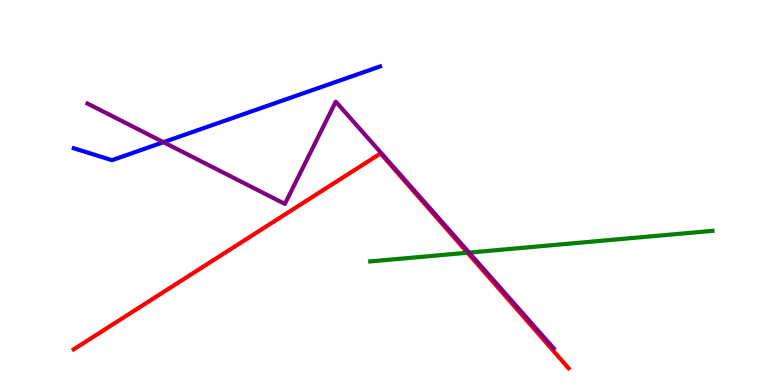[{'lines': ['blue', 'red'], 'intersections': []}, {'lines': ['green', 'red'], 'intersections': [{'x': 6.03, 'y': 3.44}]}, {'lines': ['purple', 'red'], 'intersections': []}, {'lines': ['blue', 'green'], 'intersections': []}, {'lines': ['blue', 'purple'], 'intersections': [{'x': 2.11, 'y': 6.31}]}, {'lines': ['green', 'purple'], 'intersections': [{'x': 6.05, 'y': 3.44}]}]